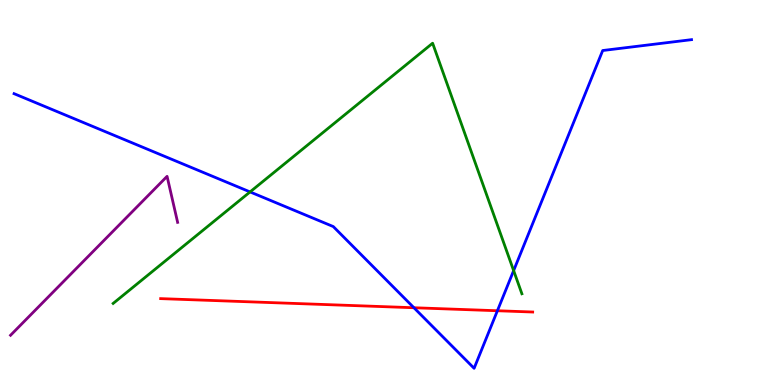[{'lines': ['blue', 'red'], 'intersections': [{'x': 5.34, 'y': 2.01}, {'x': 6.42, 'y': 1.93}]}, {'lines': ['green', 'red'], 'intersections': []}, {'lines': ['purple', 'red'], 'intersections': []}, {'lines': ['blue', 'green'], 'intersections': [{'x': 3.23, 'y': 5.02}, {'x': 6.63, 'y': 2.97}]}, {'lines': ['blue', 'purple'], 'intersections': []}, {'lines': ['green', 'purple'], 'intersections': []}]